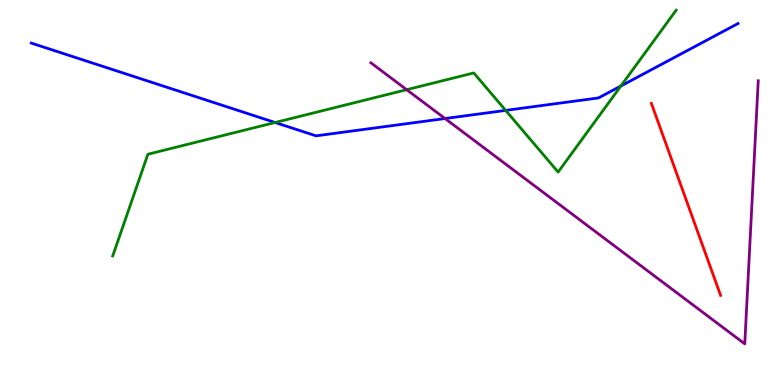[{'lines': ['blue', 'red'], 'intersections': []}, {'lines': ['green', 'red'], 'intersections': []}, {'lines': ['purple', 'red'], 'intersections': []}, {'lines': ['blue', 'green'], 'intersections': [{'x': 3.55, 'y': 6.82}, {'x': 6.52, 'y': 7.13}, {'x': 8.01, 'y': 7.77}]}, {'lines': ['blue', 'purple'], 'intersections': [{'x': 5.74, 'y': 6.92}]}, {'lines': ['green', 'purple'], 'intersections': [{'x': 5.25, 'y': 7.67}]}]